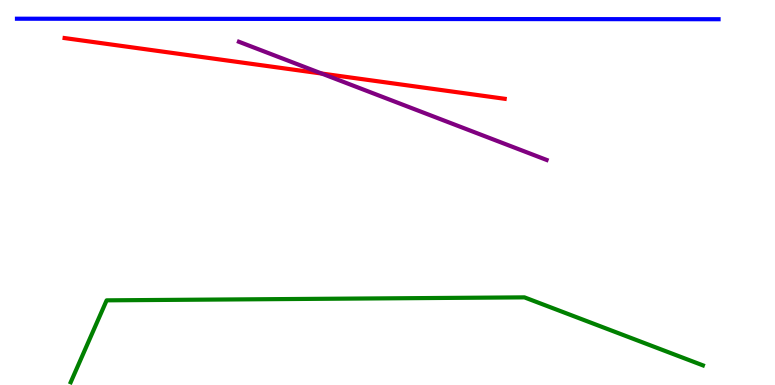[{'lines': ['blue', 'red'], 'intersections': []}, {'lines': ['green', 'red'], 'intersections': []}, {'lines': ['purple', 'red'], 'intersections': [{'x': 4.15, 'y': 8.09}]}, {'lines': ['blue', 'green'], 'intersections': []}, {'lines': ['blue', 'purple'], 'intersections': []}, {'lines': ['green', 'purple'], 'intersections': []}]